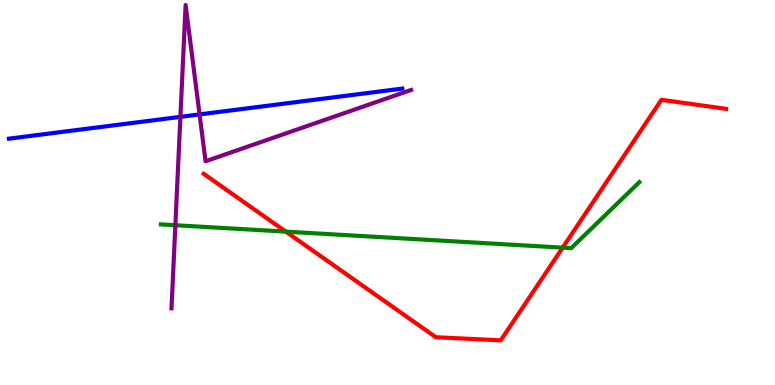[{'lines': ['blue', 'red'], 'intersections': []}, {'lines': ['green', 'red'], 'intersections': [{'x': 3.69, 'y': 3.98}, {'x': 7.26, 'y': 3.57}]}, {'lines': ['purple', 'red'], 'intersections': []}, {'lines': ['blue', 'green'], 'intersections': []}, {'lines': ['blue', 'purple'], 'intersections': [{'x': 2.33, 'y': 6.96}, {'x': 2.58, 'y': 7.03}]}, {'lines': ['green', 'purple'], 'intersections': [{'x': 2.26, 'y': 4.15}]}]